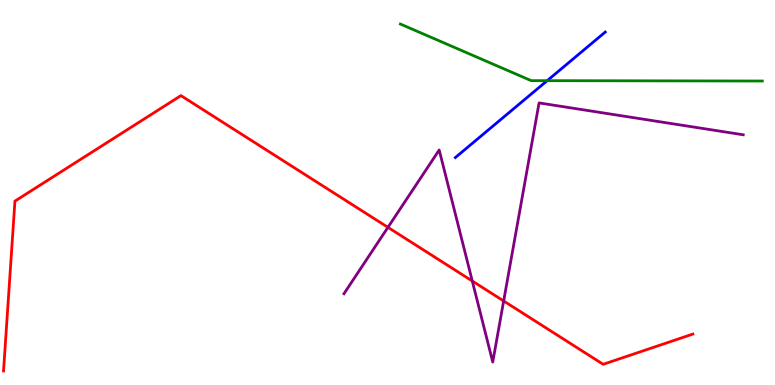[{'lines': ['blue', 'red'], 'intersections': []}, {'lines': ['green', 'red'], 'intersections': []}, {'lines': ['purple', 'red'], 'intersections': [{'x': 5.01, 'y': 4.09}, {'x': 6.09, 'y': 2.7}, {'x': 6.5, 'y': 2.18}]}, {'lines': ['blue', 'green'], 'intersections': [{'x': 7.06, 'y': 7.9}]}, {'lines': ['blue', 'purple'], 'intersections': []}, {'lines': ['green', 'purple'], 'intersections': []}]